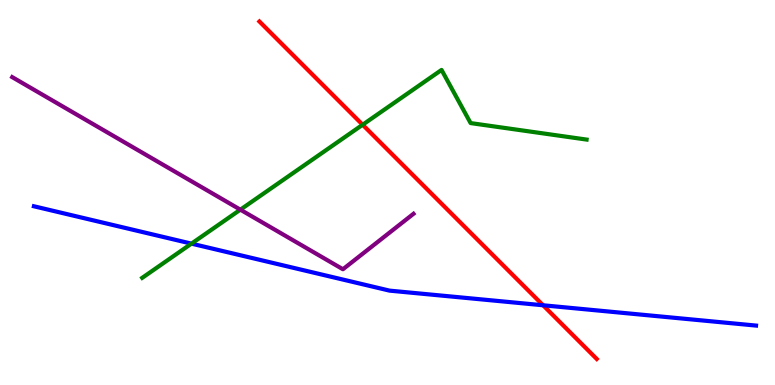[{'lines': ['blue', 'red'], 'intersections': [{'x': 7.01, 'y': 2.07}]}, {'lines': ['green', 'red'], 'intersections': [{'x': 4.68, 'y': 6.76}]}, {'lines': ['purple', 'red'], 'intersections': []}, {'lines': ['blue', 'green'], 'intersections': [{'x': 2.47, 'y': 3.67}]}, {'lines': ['blue', 'purple'], 'intersections': []}, {'lines': ['green', 'purple'], 'intersections': [{'x': 3.1, 'y': 4.55}]}]